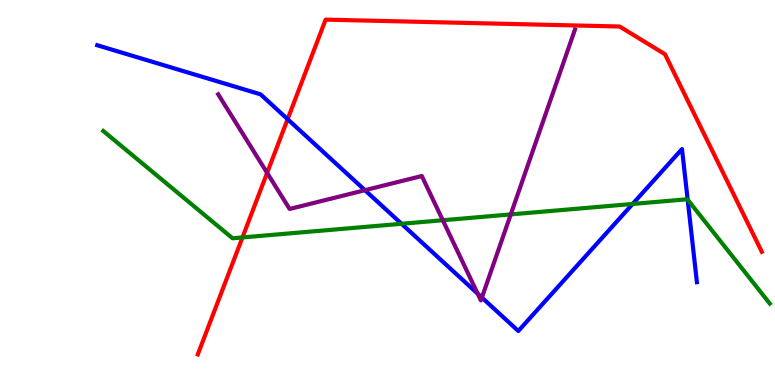[{'lines': ['blue', 'red'], 'intersections': [{'x': 3.71, 'y': 6.9}]}, {'lines': ['green', 'red'], 'intersections': [{'x': 3.13, 'y': 3.83}]}, {'lines': ['purple', 'red'], 'intersections': [{'x': 3.45, 'y': 5.51}]}, {'lines': ['blue', 'green'], 'intersections': [{'x': 5.18, 'y': 4.19}, {'x': 8.16, 'y': 4.7}, {'x': 8.87, 'y': 4.81}]}, {'lines': ['blue', 'purple'], 'intersections': [{'x': 4.71, 'y': 5.06}, {'x': 6.16, 'y': 2.37}, {'x': 6.22, 'y': 2.27}]}, {'lines': ['green', 'purple'], 'intersections': [{'x': 5.71, 'y': 4.28}, {'x': 6.59, 'y': 4.43}]}]